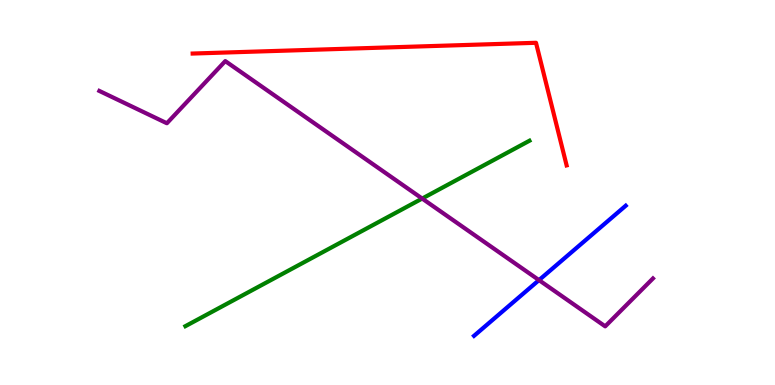[{'lines': ['blue', 'red'], 'intersections': []}, {'lines': ['green', 'red'], 'intersections': []}, {'lines': ['purple', 'red'], 'intersections': []}, {'lines': ['blue', 'green'], 'intersections': []}, {'lines': ['blue', 'purple'], 'intersections': [{'x': 6.95, 'y': 2.72}]}, {'lines': ['green', 'purple'], 'intersections': [{'x': 5.45, 'y': 4.84}]}]